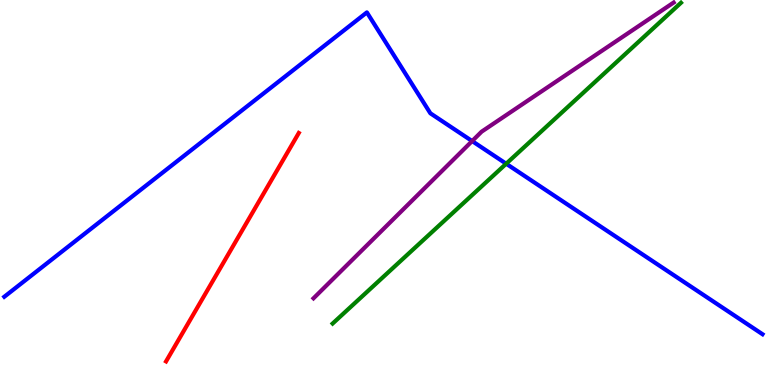[{'lines': ['blue', 'red'], 'intersections': []}, {'lines': ['green', 'red'], 'intersections': []}, {'lines': ['purple', 'red'], 'intersections': []}, {'lines': ['blue', 'green'], 'intersections': [{'x': 6.53, 'y': 5.75}]}, {'lines': ['blue', 'purple'], 'intersections': [{'x': 6.09, 'y': 6.34}]}, {'lines': ['green', 'purple'], 'intersections': []}]